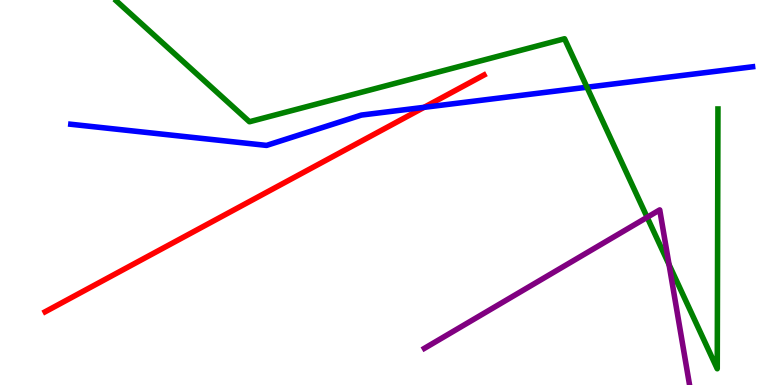[{'lines': ['blue', 'red'], 'intersections': [{'x': 5.47, 'y': 7.21}]}, {'lines': ['green', 'red'], 'intersections': []}, {'lines': ['purple', 'red'], 'intersections': []}, {'lines': ['blue', 'green'], 'intersections': [{'x': 7.57, 'y': 7.73}]}, {'lines': ['blue', 'purple'], 'intersections': []}, {'lines': ['green', 'purple'], 'intersections': [{'x': 8.35, 'y': 4.36}, {'x': 8.63, 'y': 3.13}]}]